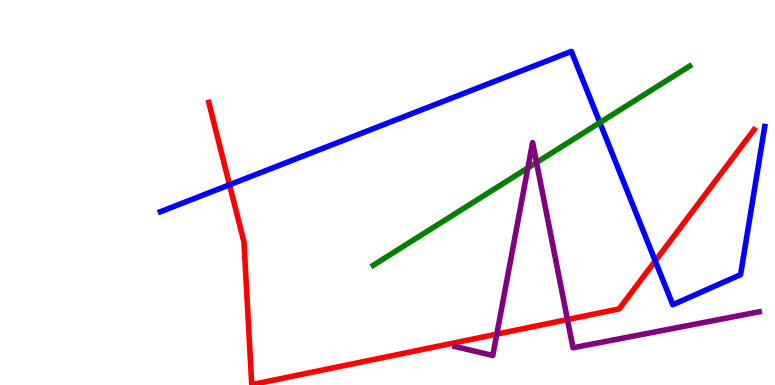[{'lines': ['blue', 'red'], 'intersections': [{'x': 2.96, 'y': 5.2}, {'x': 8.45, 'y': 3.22}]}, {'lines': ['green', 'red'], 'intersections': []}, {'lines': ['purple', 'red'], 'intersections': [{'x': 6.41, 'y': 1.32}, {'x': 7.32, 'y': 1.7}]}, {'lines': ['blue', 'green'], 'intersections': [{'x': 7.74, 'y': 6.82}]}, {'lines': ['blue', 'purple'], 'intersections': []}, {'lines': ['green', 'purple'], 'intersections': [{'x': 6.81, 'y': 5.64}, {'x': 6.92, 'y': 5.78}]}]